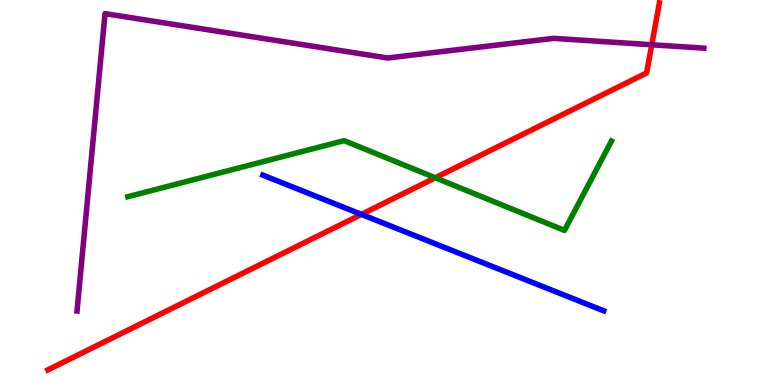[{'lines': ['blue', 'red'], 'intersections': [{'x': 4.66, 'y': 4.43}]}, {'lines': ['green', 'red'], 'intersections': [{'x': 5.62, 'y': 5.38}]}, {'lines': ['purple', 'red'], 'intersections': [{'x': 8.41, 'y': 8.84}]}, {'lines': ['blue', 'green'], 'intersections': []}, {'lines': ['blue', 'purple'], 'intersections': []}, {'lines': ['green', 'purple'], 'intersections': []}]